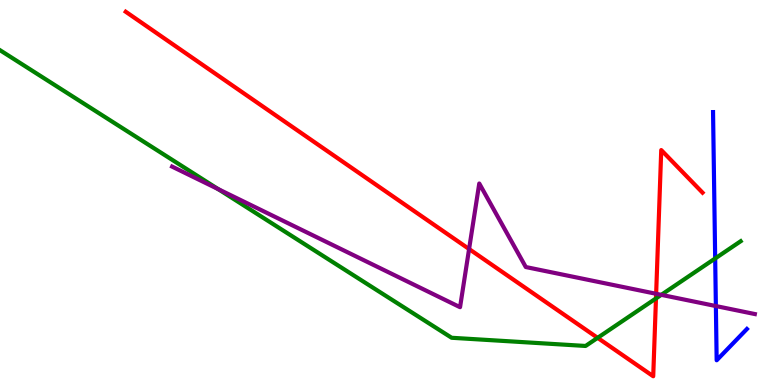[{'lines': ['blue', 'red'], 'intersections': []}, {'lines': ['green', 'red'], 'intersections': [{'x': 7.71, 'y': 1.22}, {'x': 8.46, 'y': 2.25}]}, {'lines': ['purple', 'red'], 'intersections': [{'x': 6.05, 'y': 3.53}, {'x': 8.47, 'y': 2.37}]}, {'lines': ['blue', 'green'], 'intersections': [{'x': 9.23, 'y': 3.29}]}, {'lines': ['blue', 'purple'], 'intersections': [{'x': 9.24, 'y': 2.05}]}, {'lines': ['green', 'purple'], 'intersections': [{'x': 2.81, 'y': 5.09}, {'x': 8.53, 'y': 2.34}]}]